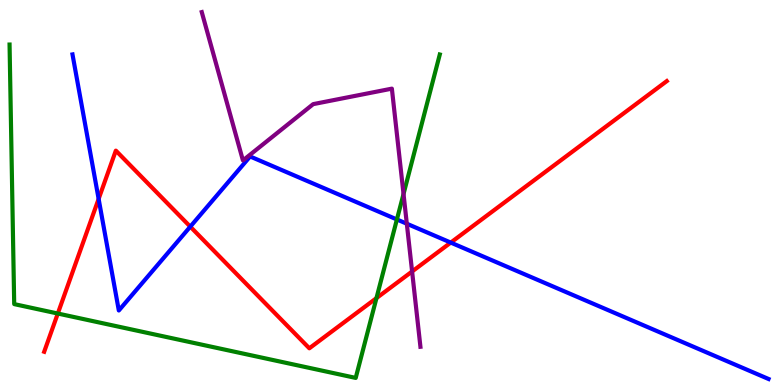[{'lines': ['blue', 'red'], 'intersections': [{'x': 1.27, 'y': 4.83}, {'x': 2.46, 'y': 4.11}, {'x': 5.82, 'y': 3.7}]}, {'lines': ['green', 'red'], 'intersections': [{'x': 0.746, 'y': 1.86}, {'x': 4.86, 'y': 2.26}]}, {'lines': ['purple', 'red'], 'intersections': [{'x': 5.32, 'y': 2.95}]}, {'lines': ['blue', 'green'], 'intersections': [{'x': 5.12, 'y': 4.3}]}, {'lines': ['blue', 'purple'], 'intersections': [{'x': 5.25, 'y': 4.19}]}, {'lines': ['green', 'purple'], 'intersections': [{'x': 5.21, 'y': 4.96}]}]